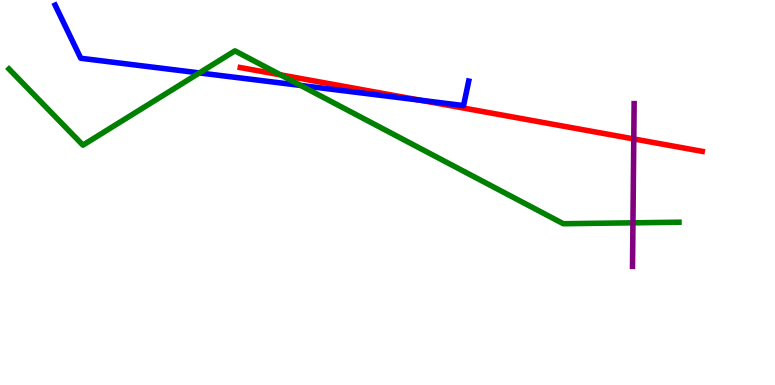[{'lines': ['blue', 'red'], 'intersections': [{'x': 5.42, 'y': 7.4}]}, {'lines': ['green', 'red'], 'intersections': [{'x': 3.62, 'y': 8.06}]}, {'lines': ['purple', 'red'], 'intersections': [{'x': 8.18, 'y': 6.39}]}, {'lines': ['blue', 'green'], 'intersections': [{'x': 2.57, 'y': 8.11}, {'x': 3.88, 'y': 7.78}]}, {'lines': ['blue', 'purple'], 'intersections': []}, {'lines': ['green', 'purple'], 'intersections': [{'x': 8.17, 'y': 4.21}]}]